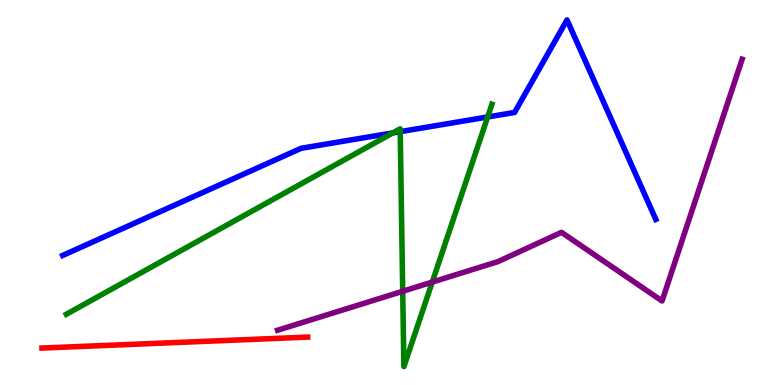[{'lines': ['blue', 'red'], 'intersections': []}, {'lines': ['green', 'red'], 'intersections': []}, {'lines': ['purple', 'red'], 'intersections': []}, {'lines': ['blue', 'green'], 'intersections': [{'x': 5.07, 'y': 6.55}, {'x': 5.16, 'y': 6.58}, {'x': 6.29, 'y': 6.96}]}, {'lines': ['blue', 'purple'], 'intersections': []}, {'lines': ['green', 'purple'], 'intersections': [{'x': 5.2, 'y': 2.43}, {'x': 5.58, 'y': 2.67}]}]